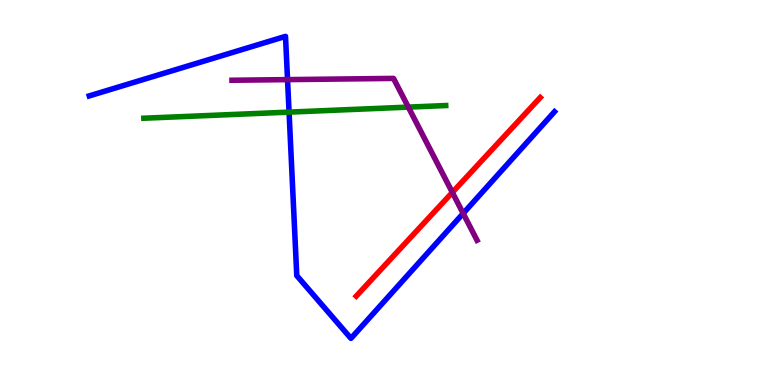[{'lines': ['blue', 'red'], 'intersections': []}, {'lines': ['green', 'red'], 'intersections': []}, {'lines': ['purple', 'red'], 'intersections': [{'x': 5.84, 'y': 5.0}]}, {'lines': ['blue', 'green'], 'intersections': [{'x': 3.73, 'y': 7.09}]}, {'lines': ['blue', 'purple'], 'intersections': [{'x': 3.71, 'y': 7.93}, {'x': 5.98, 'y': 4.46}]}, {'lines': ['green', 'purple'], 'intersections': [{'x': 5.27, 'y': 7.22}]}]